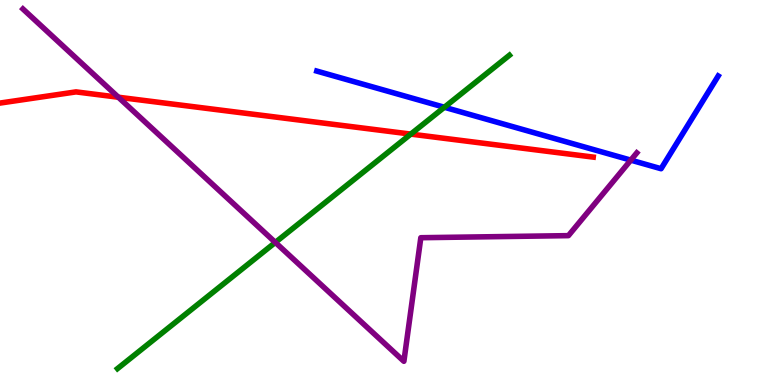[{'lines': ['blue', 'red'], 'intersections': []}, {'lines': ['green', 'red'], 'intersections': [{'x': 5.3, 'y': 6.52}]}, {'lines': ['purple', 'red'], 'intersections': [{'x': 1.53, 'y': 7.47}]}, {'lines': ['blue', 'green'], 'intersections': [{'x': 5.73, 'y': 7.21}]}, {'lines': ['blue', 'purple'], 'intersections': [{'x': 8.14, 'y': 5.84}]}, {'lines': ['green', 'purple'], 'intersections': [{'x': 3.55, 'y': 3.7}]}]